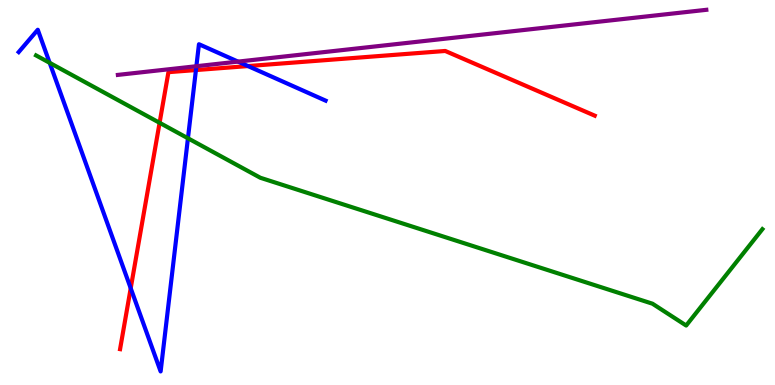[{'lines': ['blue', 'red'], 'intersections': [{'x': 1.69, 'y': 2.51}, {'x': 2.53, 'y': 8.18}, {'x': 3.2, 'y': 8.28}]}, {'lines': ['green', 'red'], 'intersections': [{'x': 2.06, 'y': 6.81}]}, {'lines': ['purple', 'red'], 'intersections': []}, {'lines': ['blue', 'green'], 'intersections': [{'x': 0.641, 'y': 8.37}, {'x': 2.43, 'y': 6.41}]}, {'lines': ['blue', 'purple'], 'intersections': [{'x': 2.53, 'y': 8.28}, {'x': 3.07, 'y': 8.4}]}, {'lines': ['green', 'purple'], 'intersections': []}]